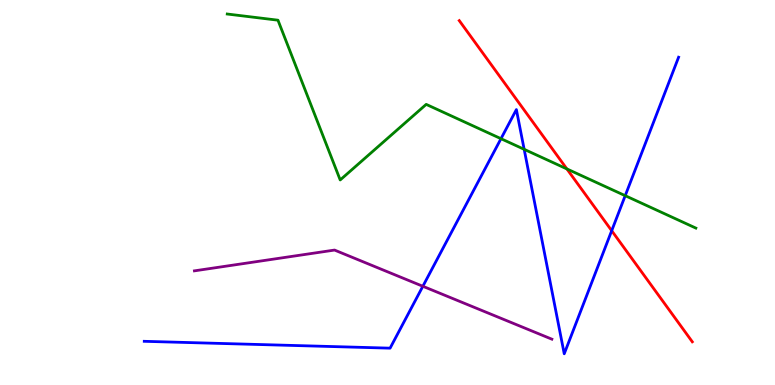[{'lines': ['blue', 'red'], 'intersections': [{'x': 7.89, 'y': 4.01}]}, {'lines': ['green', 'red'], 'intersections': [{'x': 7.31, 'y': 5.61}]}, {'lines': ['purple', 'red'], 'intersections': []}, {'lines': ['blue', 'green'], 'intersections': [{'x': 6.46, 'y': 6.4}, {'x': 6.76, 'y': 6.12}, {'x': 8.07, 'y': 4.92}]}, {'lines': ['blue', 'purple'], 'intersections': [{'x': 5.46, 'y': 2.56}]}, {'lines': ['green', 'purple'], 'intersections': []}]